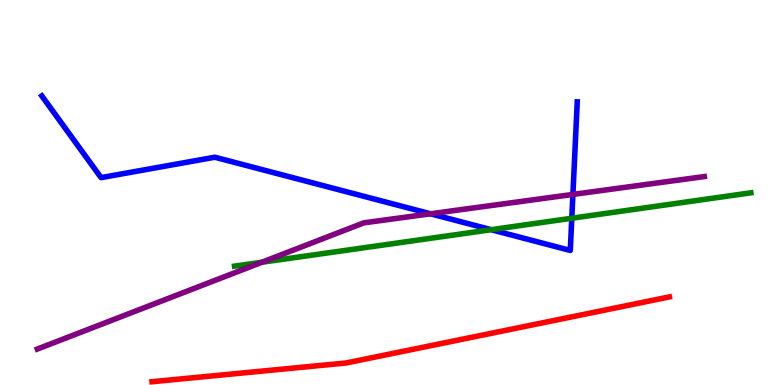[{'lines': ['blue', 'red'], 'intersections': []}, {'lines': ['green', 'red'], 'intersections': []}, {'lines': ['purple', 'red'], 'intersections': []}, {'lines': ['blue', 'green'], 'intersections': [{'x': 6.34, 'y': 4.03}, {'x': 7.38, 'y': 4.33}]}, {'lines': ['blue', 'purple'], 'intersections': [{'x': 5.56, 'y': 4.45}, {'x': 7.39, 'y': 4.95}]}, {'lines': ['green', 'purple'], 'intersections': [{'x': 3.38, 'y': 3.19}]}]